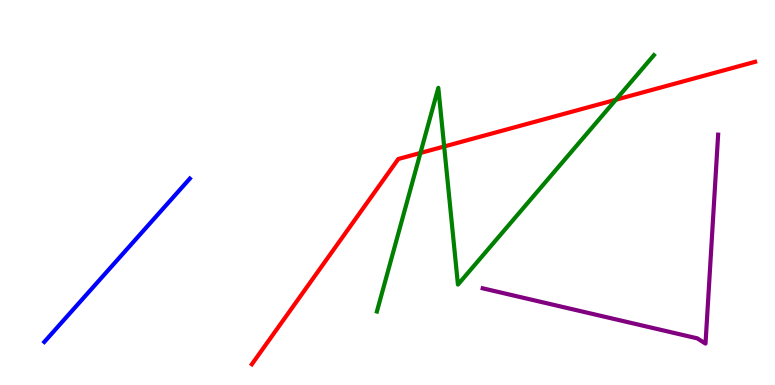[{'lines': ['blue', 'red'], 'intersections': []}, {'lines': ['green', 'red'], 'intersections': [{'x': 5.42, 'y': 6.03}, {'x': 5.73, 'y': 6.19}, {'x': 7.95, 'y': 7.41}]}, {'lines': ['purple', 'red'], 'intersections': []}, {'lines': ['blue', 'green'], 'intersections': []}, {'lines': ['blue', 'purple'], 'intersections': []}, {'lines': ['green', 'purple'], 'intersections': []}]